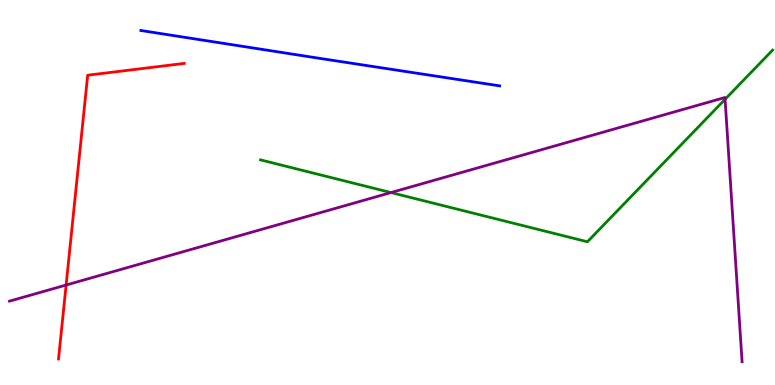[{'lines': ['blue', 'red'], 'intersections': []}, {'lines': ['green', 'red'], 'intersections': []}, {'lines': ['purple', 'red'], 'intersections': [{'x': 0.853, 'y': 2.6}]}, {'lines': ['blue', 'green'], 'intersections': []}, {'lines': ['blue', 'purple'], 'intersections': []}, {'lines': ['green', 'purple'], 'intersections': [{'x': 5.05, 'y': 5.0}, {'x': 9.36, 'y': 7.42}]}]